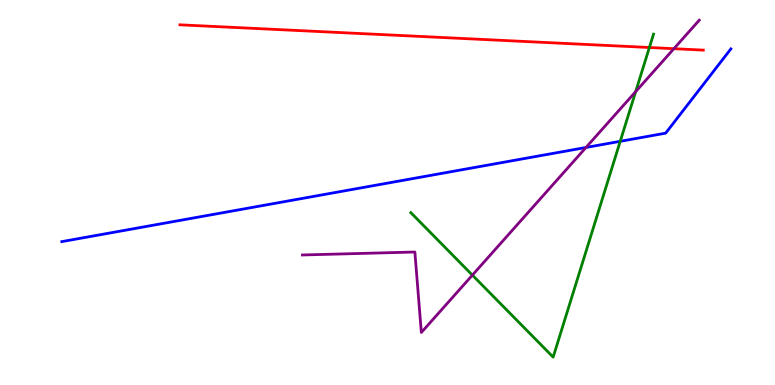[{'lines': ['blue', 'red'], 'intersections': []}, {'lines': ['green', 'red'], 'intersections': [{'x': 8.38, 'y': 8.77}]}, {'lines': ['purple', 'red'], 'intersections': [{'x': 8.7, 'y': 8.74}]}, {'lines': ['blue', 'green'], 'intersections': [{'x': 8.0, 'y': 6.33}]}, {'lines': ['blue', 'purple'], 'intersections': [{'x': 7.56, 'y': 6.17}]}, {'lines': ['green', 'purple'], 'intersections': [{'x': 6.1, 'y': 2.85}, {'x': 8.2, 'y': 7.62}]}]